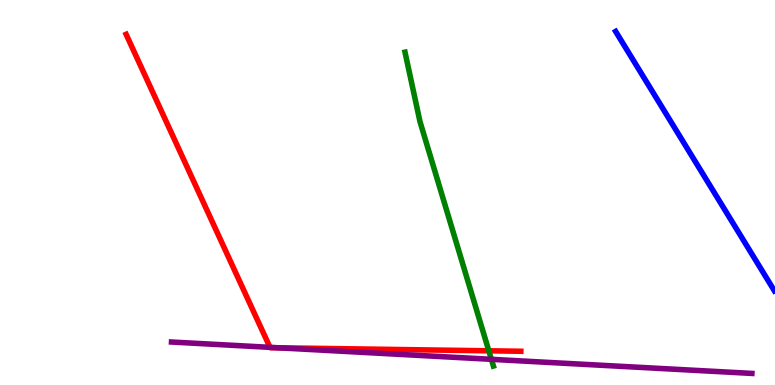[{'lines': ['blue', 'red'], 'intersections': []}, {'lines': ['green', 'red'], 'intersections': [{'x': 6.31, 'y': 0.888}]}, {'lines': ['purple', 'red'], 'intersections': [{'x': 3.48, 'y': 0.978}, {'x': 3.59, 'y': 0.966}]}, {'lines': ['blue', 'green'], 'intersections': []}, {'lines': ['blue', 'purple'], 'intersections': []}, {'lines': ['green', 'purple'], 'intersections': [{'x': 6.34, 'y': 0.667}]}]